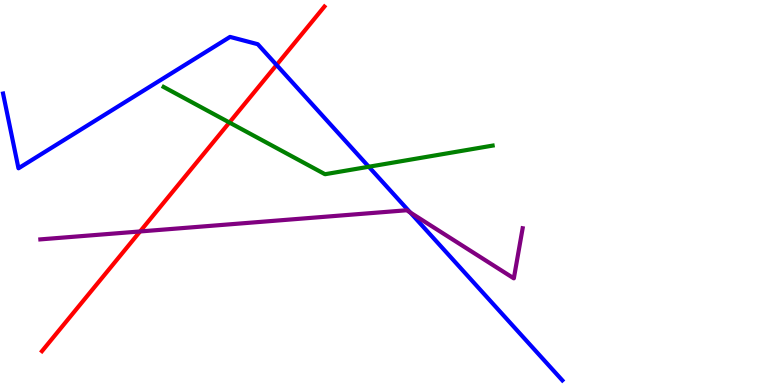[{'lines': ['blue', 'red'], 'intersections': [{'x': 3.57, 'y': 8.31}]}, {'lines': ['green', 'red'], 'intersections': [{'x': 2.96, 'y': 6.82}]}, {'lines': ['purple', 'red'], 'intersections': [{'x': 1.81, 'y': 3.99}]}, {'lines': ['blue', 'green'], 'intersections': [{'x': 4.76, 'y': 5.67}]}, {'lines': ['blue', 'purple'], 'intersections': [{'x': 5.29, 'y': 4.48}]}, {'lines': ['green', 'purple'], 'intersections': []}]